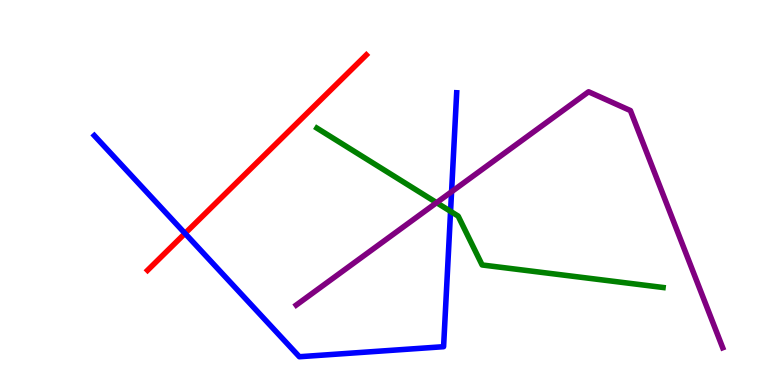[{'lines': ['blue', 'red'], 'intersections': [{'x': 2.39, 'y': 3.94}]}, {'lines': ['green', 'red'], 'intersections': []}, {'lines': ['purple', 'red'], 'intersections': []}, {'lines': ['blue', 'green'], 'intersections': [{'x': 5.81, 'y': 4.51}]}, {'lines': ['blue', 'purple'], 'intersections': [{'x': 5.83, 'y': 5.02}]}, {'lines': ['green', 'purple'], 'intersections': [{'x': 5.63, 'y': 4.74}]}]